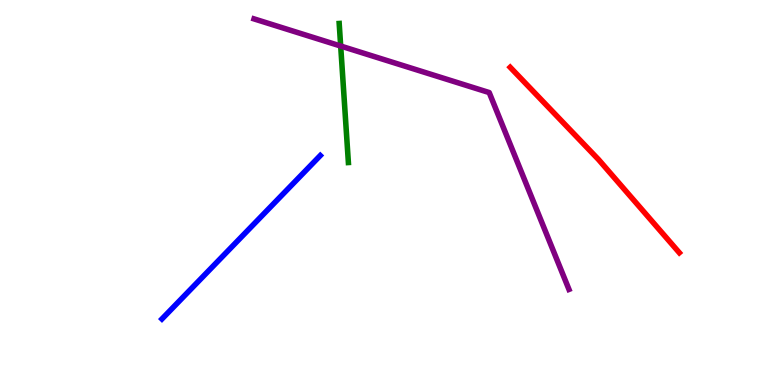[{'lines': ['blue', 'red'], 'intersections': []}, {'lines': ['green', 'red'], 'intersections': []}, {'lines': ['purple', 'red'], 'intersections': []}, {'lines': ['blue', 'green'], 'intersections': []}, {'lines': ['blue', 'purple'], 'intersections': []}, {'lines': ['green', 'purple'], 'intersections': [{'x': 4.4, 'y': 8.8}]}]